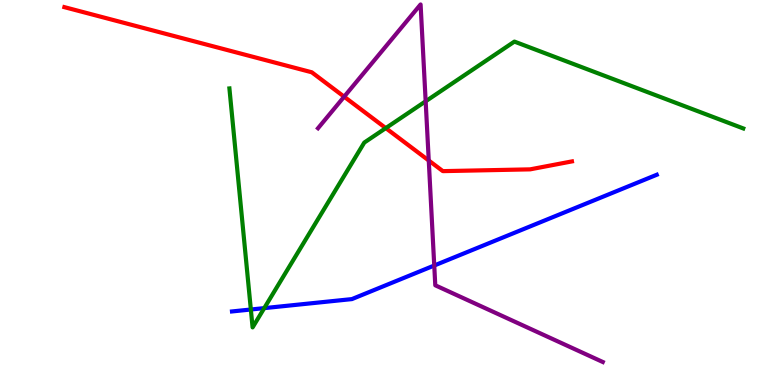[{'lines': ['blue', 'red'], 'intersections': []}, {'lines': ['green', 'red'], 'intersections': [{'x': 4.98, 'y': 6.67}]}, {'lines': ['purple', 'red'], 'intersections': [{'x': 4.44, 'y': 7.49}, {'x': 5.53, 'y': 5.83}]}, {'lines': ['blue', 'green'], 'intersections': [{'x': 3.24, 'y': 1.96}, {'x': 3.41, 'y': 2.0}]}, {'lines': ['blue', 'purple'], 'intersections': [{'x': 5.6, 'y': 3.1}]}, {'lines': ['green', 'purple'], 'intersections': [{'x': 5.49, 'y': 7.37}]}]